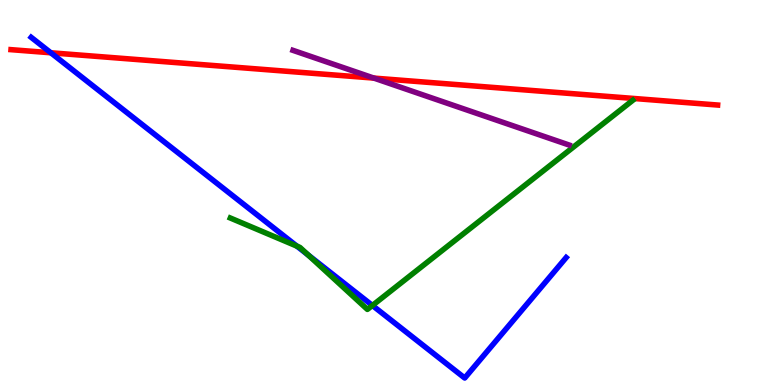[{'lines': ['blue', 'red'], 'intersections': [{'x': 0.656, 'y': 8.63}]}, {'lines': ['green', 'red'], 'intersections': []}, {'lines': ['purple', 'red'], 'intersections': [{'x': 4.82, 'y': 7.97}]}, {'lines': ['blue', 'green'], 'intersections': [{'x': 3.83, 'y': 3.61}, {'x': 3.98, 'y': 3.38}, {'x': 4.81, 'y': 2.07}]}, {'lines': ['blue', 'purple'], 'intersections': []}, {'lines': ['green', 'purple'], 'intersections': []}]